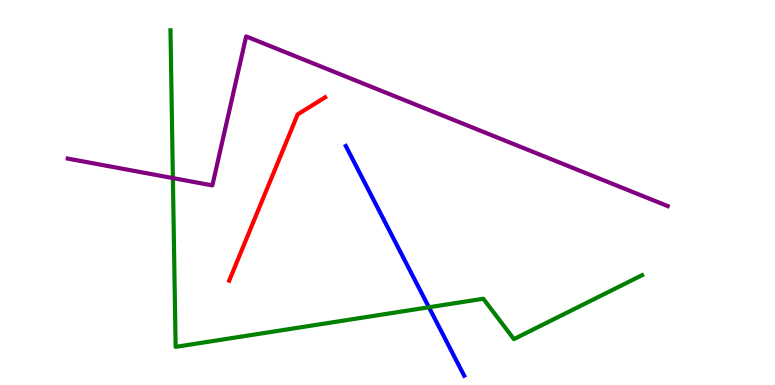[{'lines': ['blue', 'red'], 'intersections': []}, {'lines': ['green', 'red'], 'intersections': []}, {'lines': ['purple', 'red'], 'intersections': []}, {'lines': ['blue', 'green'], 'intersections': [{'x': 5.53, 'y': 2.02}]}, {'lines': ['blue', 'purple'], 'intersections': []}, {'lines': ['green', 'purple'], 'intersections': [{'x': 2.23, 'y': 5.37}]}]